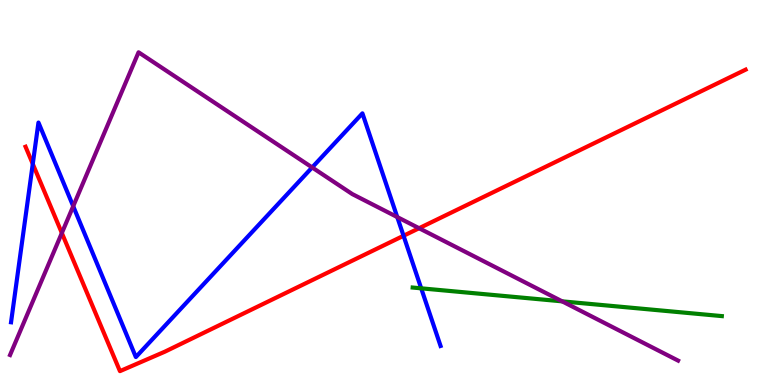[{'lines': ['blue', 'red'], 'intersections': [{'x': 0.423, 'y': 5.74}, {'x': 5.21, 'y': 3.88}]}, {'lines': ['green', 'red'], 'intersections': []}, {'lines': ['purple', 'red'], 'intersections': [{'x': 0.798, 'y': 3.95}, {'x': 5.41, 'y': 4.07}]}, {'lines': ['blue', 'green'], 'intersections': [{'x': 5.43, 'y': 2.51}]}, {'lines': ['blue', 'purple'], 'intersections': [{'x': 0.945, 'y': 4.64}, {'x': 4.03, 'y': 5.65}, {'x': 5.13, 'y': 4.36}]}, {'lines': ['green', 'purple'], 'intersections': [{'x': 7.25, 'y': 2.17}]}]